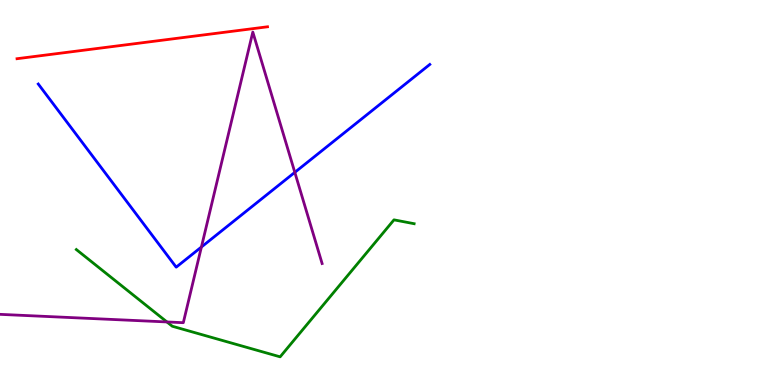[{'lines': ['blue', 'red'], 'intersections': []}, {'lines': ['green', 'red'], 'intersections': []}, {'lines': ['purple', 'red'], 'intersections': []}, {'lines': ['blue', 'green'], 'intersections': []}, {'lines': ['blue', 'purple'], 'intersections': [{'x': 2.6, 'y': 3.58}, {'x': 3.8, 'y': 5.52}]}, {'lines': ['green', 'purple'], 'intersections': [{'x': 2.15, 'y': 1.64}]}]